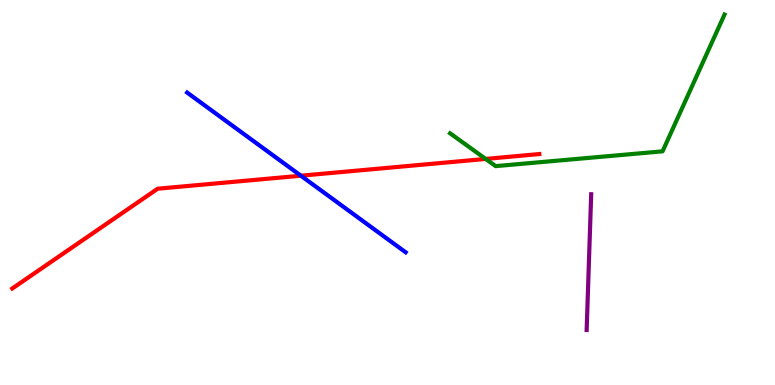[{'lines': ['blue', 'red'], 'intersections': [{'x': 3.88, 'y': 5.44}]}, {'lines': ['green', 'red'], 'intersections': [{'x': 6.27, 'y': 5.87}]}, {'lines': ['purple', 'red'], 'intersections': []}, {'lines': ['blue', 'green'], 'intersections': []}, {'lines': ['blue', 'purple'], 'intersections': []}, {'lines': ['green', 'purple'], 'intersections': []}]